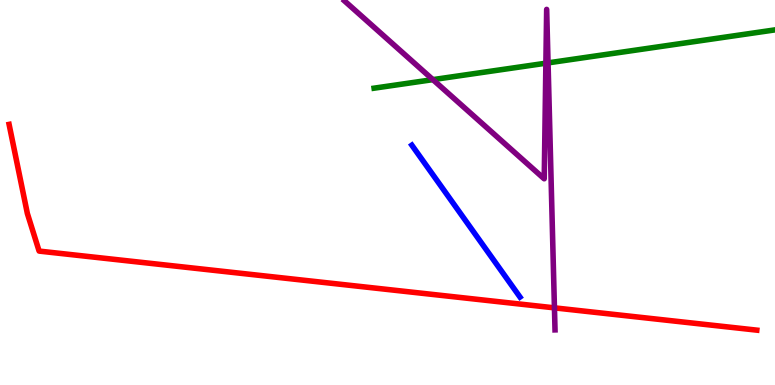[{'lines': ['blue', 'red'], 'intersections': []}, {'lines': ['green', 'red'], 'intersections': []}, {'lines': ['purple', 'red'], 'intersections': [{'x': 7.15, 'y': 2.0}]}, {'lines': ['blue', 'green'], 'intersections': []}, {'lines': ['blue', 'purple'], 'intersections': []}, {'lines': ['green', 'purple'], 'intersections': [{'x': 5.59, 'y': 7.93}, {'x': 7.04, 'y': 8.36}, {'x': 7.07, 'y': 8.37}]}]